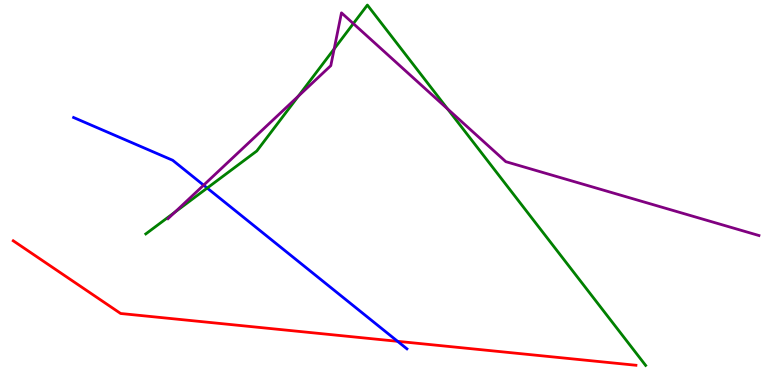[{'lines': ['blue', 'red'], 'intersections': [{'x': 5.13, 'y': 1.13}]}, {'lines': ['green', 'red'], 'intersections': []}, {'lines': ['purple', 'red'], 'intersections': []}, {'lines': ['blue', 'green'], 'intersections': [{'x': 2.67, 'y': 5.12}]}, {'lines': ['blue', 'purple'], 'intersections': [{'x': 2.63, 'y': 5.19}]}, {'lines': ['green', 'purple'], 'intersections': [{'x': 2.26, 'y': 4.49}, {'x': 3.85, 'y': 7.5}, {'x': 4.31, 'y': 8.73}, {'x': 4.56, 'y': 9.39}, {'x': 5.78, 'y': 7.17}]}]